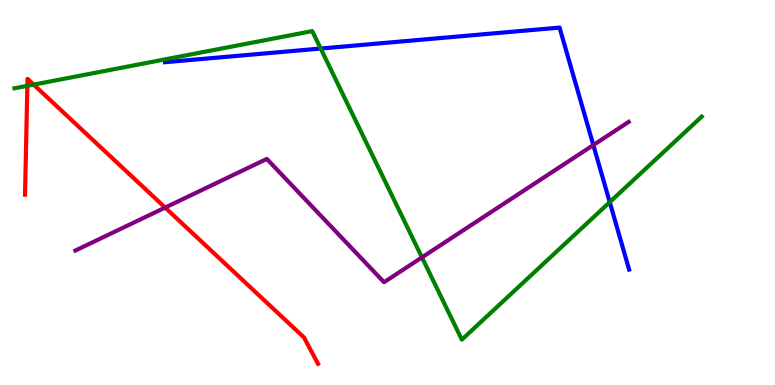[{'lines': ['blue', 'red'], 'intersections': []}, {'lines': ['green', 'red'], 'intersections': [{'x': 0.353, 'y': 7.77}, {'x': 0.434, 'y': 7.8}]}, {'lines': ['purple', 'red'], 'intersections': [{'x': 2.13, 'y': 4.61}]}, {'lines': ['blue', 'green'], 'intersections': [{'x': 4.14, 'y': 8.74}, {'x': 7.87, 'y': 4.75}]}, {'lines': ['blue', 'purple'], 'intersections': [{'x': 7.66, 'y': 6.23}]}, {'lines': ['green', 'purple'], 'intersections': [{'x': 5.44, 'y': 3.31}]}]